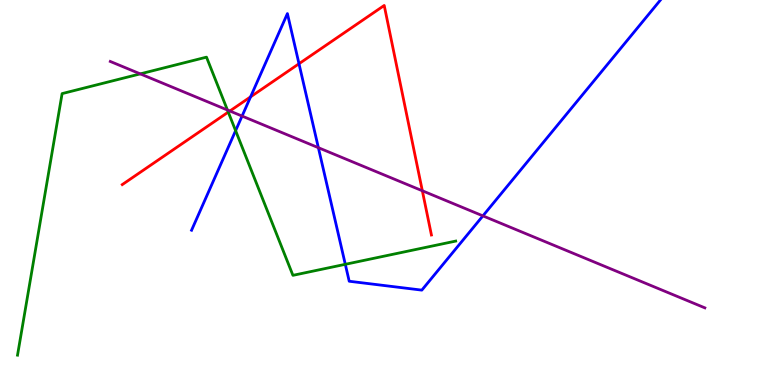[{'lines': ['blue', 'red'], 'intersections': [{'x': 3.23, 'y': 7.48}, {'x': 3.86, 'y': 8.34}]}, {'lines': ['green', 'red'], 'intersections': [{'x': 2.95, 'y': 7.09}]}, {'lines': ['purple', 'red'], 'intersections': [{'x': 2.97, 'y': 7.12}, {'x': 5.45, 'y': 5.04}]}, {'lines': ['blue', 'green'], 'intersections': [{'x': 3.04, 'y': 6.61}, {'x': 4.46, 'y': 3.13}]}, {'lines': ['blue', 'purple'], 'intersections': [{'x': 3.12, 'y': 6.99}, {'x': 4.11, 'y': 6.16}, {'x': 6.23, 'y': 4.39}]}, {'lines': ['green', 'purple'], 'intersections': [{'x': 1.81, 'y': 8.08}, {'x': 2.93, 'y': 7.14}]}]